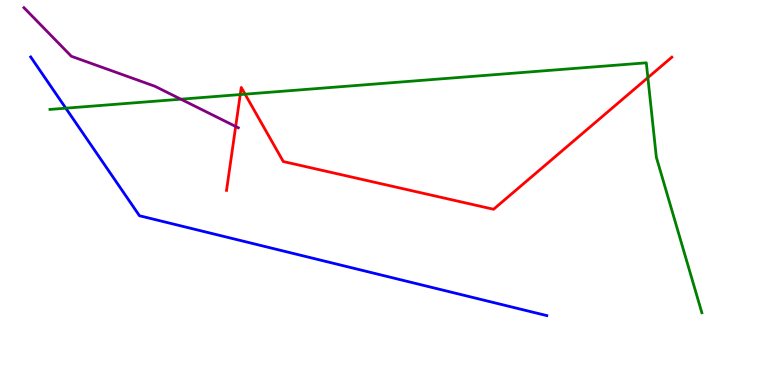[{'lines': ['blue', 'red'], 'intersections': []}, {'lines': ['green', 'red'], 'intersections': [{'x': 3.1, 'y': 7.54}, {'x': 3.16, 'y': 7.55}, {'x': 8.36, 'y': 7.98}]}, {'lines': ['purple', 'red'], 'intersections': [{'x': 3.04, 'y': 6.72}]}, {'lines': ['blue', 'green'], 'intersections': [{'x': 0.849, 'y': 7.19}]}, {'lines': ['blue', 'purple'], 'intersections': []}, {'lines': ['green', 'purple'], 'intersections': [{'x': 2.33, 'y': 7.42}]}]